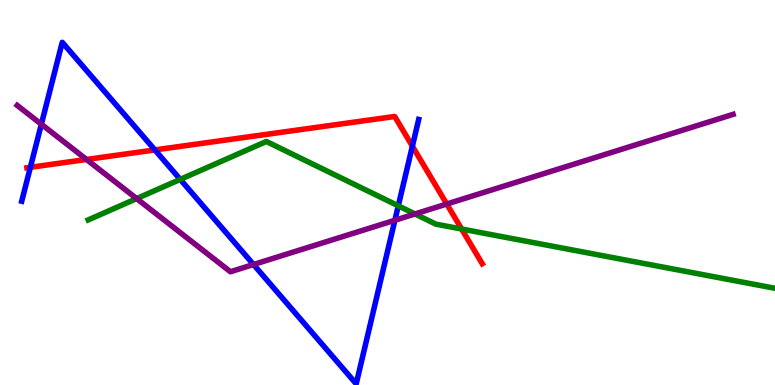[{'lines': ['blue', 'red'], 'intersections': [{'x': 0.392, 'y': 5.65}, {'x': 2.0, 'y': 6.11}, {'x': 5.32, 'y': 6.2}]}, {'lines': ['green', 'red'], 'intersections': [{'x': 5.96, 'y': 4.05}]}, {'lines': ['purple', 'red'], 'intersections': [{'x': 1.12, 'y': 5.86}, {'x': 5.76, 'y': 4.7}]}, {'lines': ['blue', 'green'], 'intersections': [{'x': 2.33, 'y': 5.34}, {'x': 5.14, 'y': 4.65}]}, {'lines': ['blue', 'purple'], 'intersections': [{'x': 0.534, 'y': 6.77}, {'x': 3.27, 'y': 3.13}, {'x': 5.1, 'y': 4.28}]}, {'lines': ['green', 'purple'], 'intersections': [{'x': 1.76, 'y': 4.84}, {'x': 5.35, 'y': 4.44}]}]